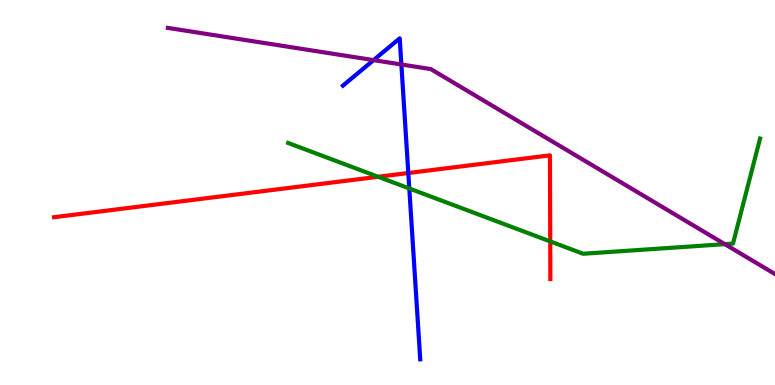[{'lines': ['blue', 'red'], 'intersections': [{'x': 5.27, 'y': 5.51}]}, {'lines': ['green', 'red'], 'intersections': [{'x': 4.88, 'y': 5.41}, {'x': 7.1, 'y': 3.73}]}, {'lines': ['purple', 'red'], 'intersections': []}, {'lines': ['blue', 'green'], 'intersections': [{'x': 5.28, 'y': 5.1}]}, {'lines': ['blue', 'purple'], 'intersections': [{'x': 4.82, 'y': 8.44}, {'x': 5.18, 'y': 8.33}]}, {'lines': ['green', 'purple'], 'intersections': [{'x': 9.35, 'y': 3.66}]}]